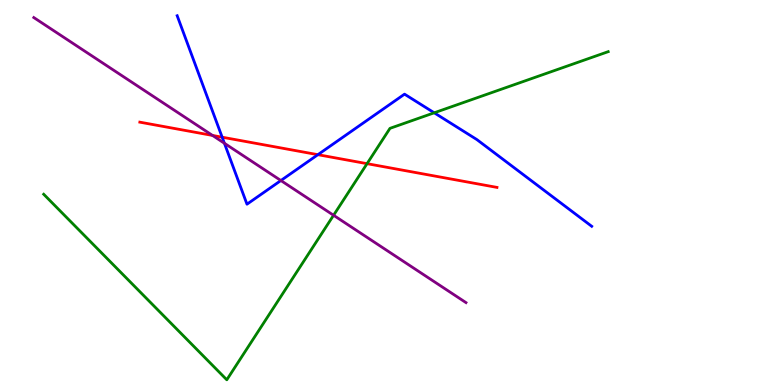[{'lines': ['blue', 'red'], 'intersections': [{'x': 2.87, 'y': 6.44}, {'x': 4.1, 'y': 5.98}]}, {'lines': ['green', 'red'], 'intersections': [{'x': 4.74, 'y': 5.75}]}, {'lines': ['purple', 'red'], 'intersections': [{'x': 2.74, 'y': 6.48}]}, {'lines': ['blue', 'green'], 'intersections': [{'x': 5.6, 'y': 7.07}]}, {'lines': ['blue', 'purple'], 'intersections': [{'x': 2.9, 'y': 6.28}, {'x': 3.62, 'y': 5.31}]}, {'lines': ['green', 'purple'], 'intersections': [{'x': 4.3, 'y': 4.41}]}]